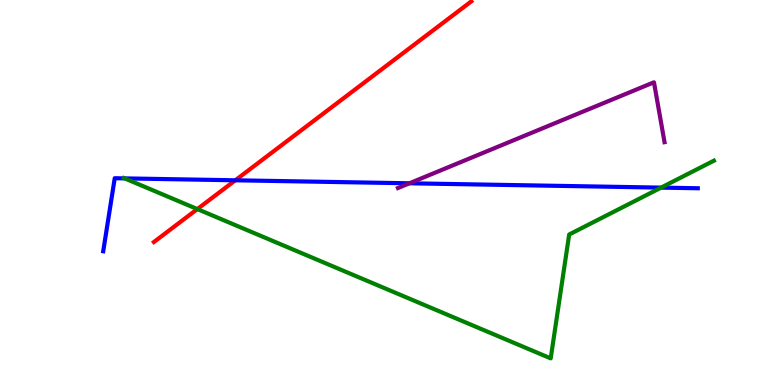[{'lines': ['blue', 'red'], 'intersections': [{'x': 3.04, 'y': 5.32}]}, {'lines': ['green', 'red'], 'intersections': [{'x': 2.55, 'y': 4.57}]}, {'lines': ['purple', 'red'], 'intersections': []}, {'lines': ['blue', 'green'], 'intersections': [{'x': 1.61, 'y': 5.37}, {'x': 8.53, 'y': 5.13}]}, {'lines': ['blue', 'purple'], 'intersections': [{'x': 5.28, 'y': 5.24}]}, {'lines': ['green', 'purple'], 'intersections': []}]